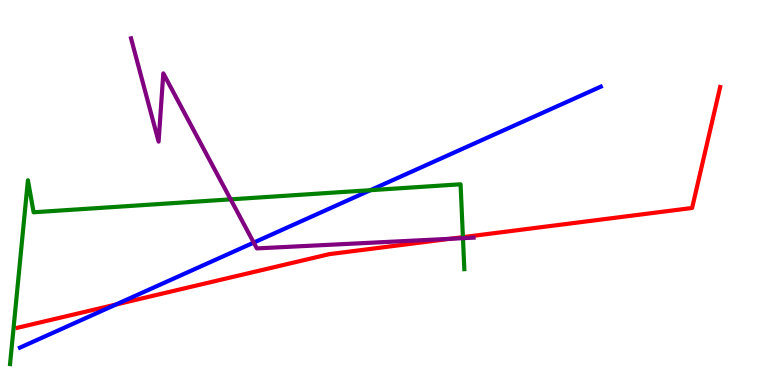[{'lines': ['blue', 'red'], 'intersections': [{'x': 1.49, 'y': 2.09}]}, {'lines': ['green', 'red'], 'intersections': [{'x': 5.97, 'y': 3.84}]}, {'lines': ['purple', 'red'], 'intersections': [{'x': 5.8, 'y': 3.8}]}, {'lines': ['blue', 'green'], 'intersections': [{'x': 4.78, 'y': 5.06}]}, {'lines': ['blue', 'purple'], 'intersections': [{'x': 3.27, 'y': 3.7}]}, {'lines': ['green', 'purple'], 'intersections': [{'x': 2.98, 'y': 4.82}, {'x': 5.97, 'y': 3.81}]}]